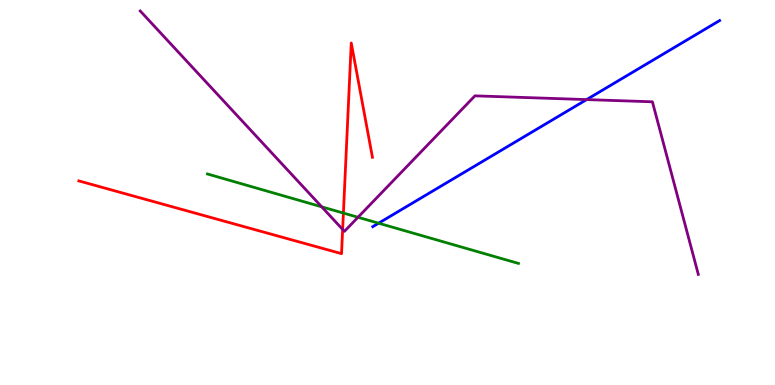[{'lines': ['blue', 'red'], 'intersections': []}, {'lines': ['green', 'red'], 'intersections': [{'x': 4.43, 'y': 4.47}]}, {'lines': ['purple', 'red'], 'intersections': [{'x': 4.42, 'y': 4.04}]}, {'lines': ['blue', 'green'], 'intersections': [{'x': 4.89, 'y': 4.2}]}, {'lines': ['blue', 'purple'], 'intersections': [{'x': 7.57, 'y': 7.41}]}, {'lines': ['green', 'purple'], 'intersections': [{'x': 4.15, 'y': 4.63}, {'x': 4.62, 'y': 4.36}]}]